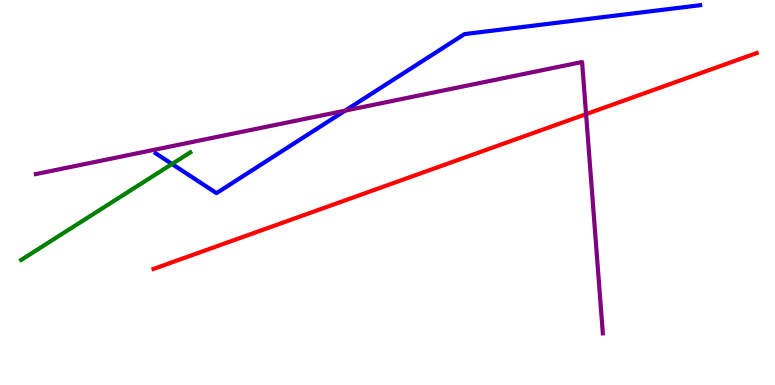[{'lines': ['blue', 'red'], 'intersections': []}, {'lines': ['green', 'red'], 'intersections': []}, {'lines': ['purple', 'red'], 'intersections': [{'x': 7.56, 'y': 7.04}]}, {'lines': ['blue', 'green'], 'intersections': [{'x': 2.22, 'y': 5.74}]}, {'lines': ['blue', 'purple'], 'intersections': [{'x': 4.45, 'y': 7.13}]}, {'lines': ['green', 'purple'], 'intersections': []}]